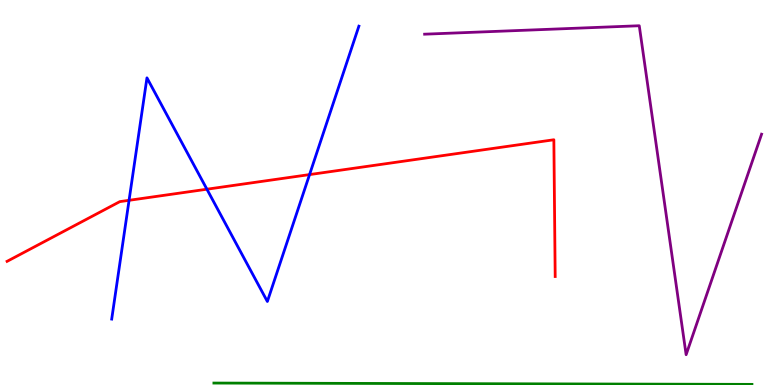[{'lines': ['blue', 'red'], 'intersections': [{'x': 1.67, 'y': 4.8}, {'x': 2.67, 'y': 5.09}, {'x': 3.99, 'y': 5.47}]}, {'lines': ['green', 'red'], 'intersections': []}, {'lines': ['purple', 'red'], 'intersections': []}, {'lines': ['blue', 'green'], 'intersections': []}, {'lines': ['blue', 'purple'], 'intersections': []}, {'lines': ['green', 'purple'], 'intersections': []}]